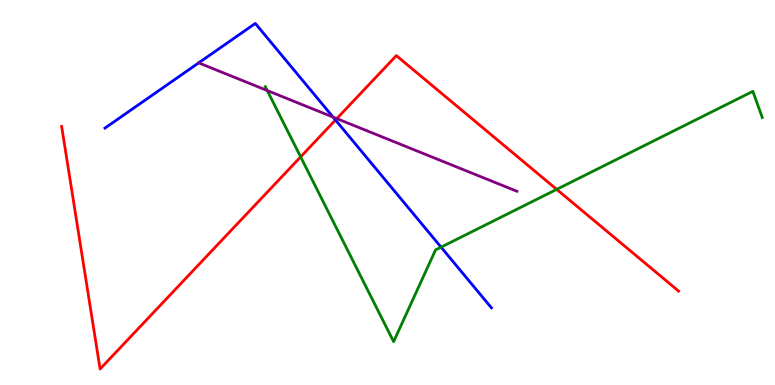[{'lines': ['blue', 'red'], 'intersections': [{'x': 4.33, 'y': 6.88}]}, {'lines': ['green', 'red'], 'intersections': [{'x': 3.88, 'y': 5.93}, {'x': 7.18, 'y': 5.08}]}, {'lines': ['purple', 'red'], 'intersections': [{'x': 4.35, 'y': 6.92}]}, {'lines': ['blue', 'green'], 'intersections': [{'x': 5.69, 'y': 3.58}]}, {'lines': ['blue', 'purple'], 'intersections': [{'x': 4.3, 'y': 6.96}]}, {'lines': ['green', 'purple'], 'intersections': [{'x': 3.45, 'y': 7.65}]}]